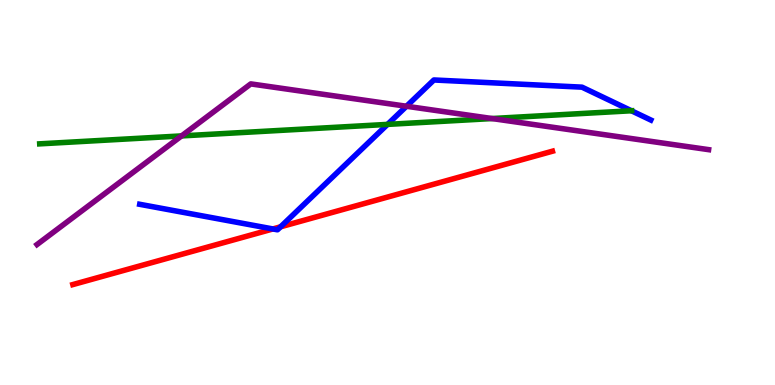[{'lines': ['blue', 'red'], 'intersections': [{'x': 3.52, 'y': 4.05}, {'x': 3.62, 'y': 4.11}]}, {'lines': ['green', 'red'], 'intersections': []}, {'lines': ['purple', 'red'], 'intersections': []}, {'lines': ['blue', 'green'], 'intersections': [{'x': 5.0, 'y': 6.77}, {'x': 8.15, 'y': 7.12}]}, {'lines': ['blue', 'purple'], 'intersections': [{'x': 5.24, 'y': 7.24}]}, {'lines': ['green', 'purple'], 'intersections': [{'x': 2.34, 'y': 6.47}, {'x': 6.35, 'y': 6.92}]}]